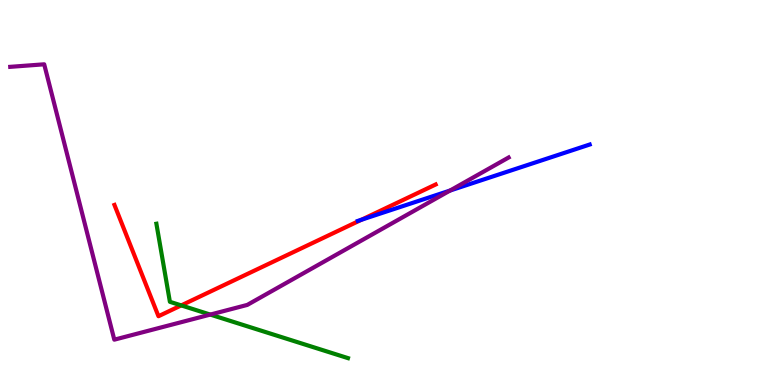[{'lines': ['blue', 'red'], 'intersections': [{'x': 4.66, 'y': 4.29}]}, {'lines': ['green', 'red'], 'intersections': [{'x': 2.34, 'y': 2.07}]}, {'lines': ['purple', 'red'], 'intersections': []}, {'lines': ['blue', 'green'], 'intersections': []}, {'lines': ['blue', 'purple'], 'intersections': [{'x': 5.81, 'y': 5.05}]}, {'lines': ['green', 'purple'], 'intersections': [{'x': 2.71, 'y': 1.83}]}]